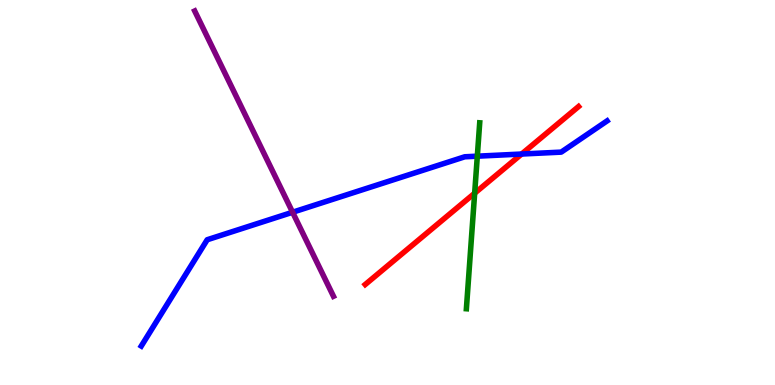[{'lines': ['blue', 'red'], 'intersections': [{'x': 6.73, 'y': 6.0}]}, {'lines': ['green', 'red'], 'intersections': [{'x': 6.12, 'y': 4.98}]}, {'lines': ['purple', 'red'], 'intersections': []}, {'lines': ['blue', 'green'], 'intersections': [{'x': 6.16, 'y': 5.94}]}, {'lines': ['blue', 'purple'], 'intersections': [{'x': 3.78, 'y': 4.49}]}, {'lines': ['green', 'purple'], 'intersections': []}]